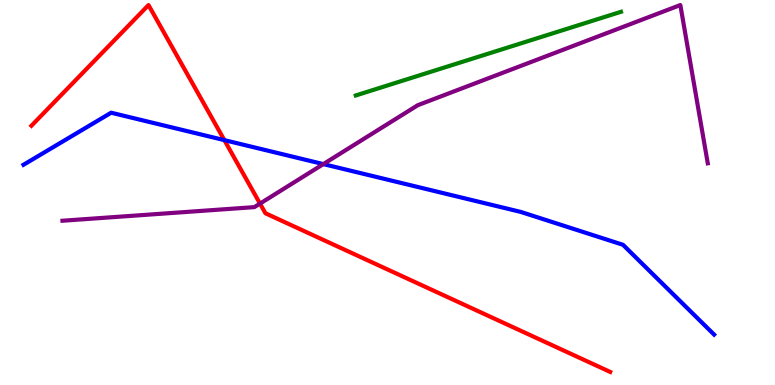[{'lines': ['blue', 'red'], 'intersections': [{'x': 2.9, 'y': 6.36}]}, {'lines': ['green', 'red'], 'intersections': []}, {'lines': ['purple', 'red'], 'intersections': [{'x': 3.35, 'y': 4.71}]}, {'lines': ['blue', 'green'], 'intersections': []}, {'lines': ['blue', 'purple'], 'intersections': [{'x': 4.17, 'y': 5.74}]}, {'lines': ['green', 'purple'], 'intersections': []}]